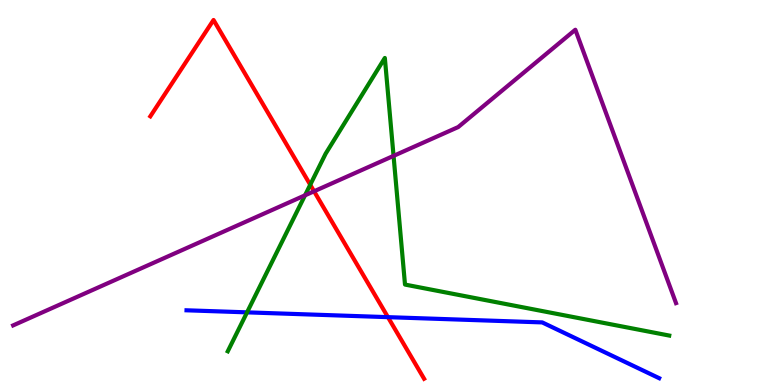[{'lines': ['blue', 'red'], 'intersections': [{'x': 5.01, 'y': 1.76}]}, {'lines': ['green', 'red'], 'intersections': [{'x': 4.0, 'y': 5.2}]}, {'lines': ['purple', 'red'], 'intersections': [{'x': 4.05, 'y': 5.03}]}, {'lines': ['blue', 'green'], 'intersections': [{'x': 3.19, 'y': 1.89}]}, {'lines': ['blue', 'purple'], 'intersections': []}, {'lines': ['green', 'purple'], 'intersections': [{'x': 3.94, 'y': 4.93}, {'x': 5.08, 'y': 5.95}]}]